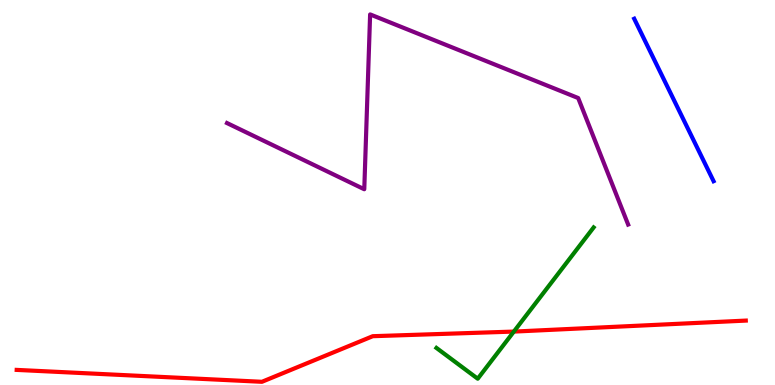[{'lines': ['blue', 'red'], 'intersections': []}, {'lines': ['green', 'red'], 'intersections': [{'x': 6.63, 'y': 1.39}]}, {'lines': ['purple', 'red'], 'intersections': []}, {'lines': ['blue', 'green'], 'intersections': []}, {'lines': ['blue', 'purple'], 'intersections': []}, {'lines': ['green', 'purple'], 'intersections': []}]